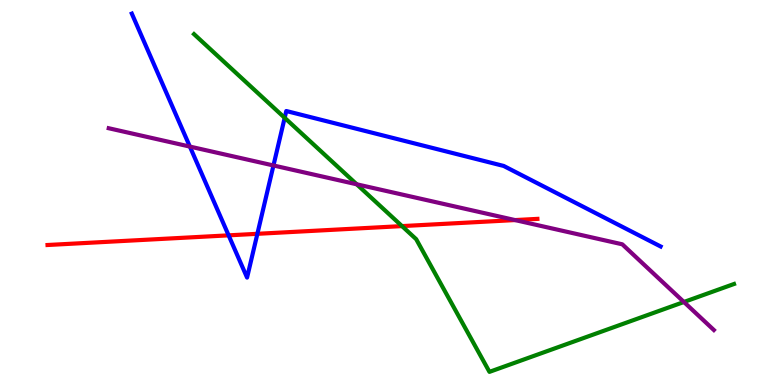[{'lines': ['blue', 'red'], 'intersections': [{'x': 2.95, 'y': 3.89}, {'x': 3.32, 'y': 3.93}]}, {'lines': ['green', 'red'], 'intersections': [{'x': 5.19, 'y': 4.13}]}, {'lines': ['purple', 'red'], 'intersections': [{'x': 6.65, 'y': 4.28}]}, {'lines': ['blue', 'green'], 'intersections': [{'x': 3.67, 'y': 6.94}]}, {'lines': ['blue', 'purple'], 'intersections': [{'x': 2.45, 'y': 6.19}, {'x': 3.53, 'y': 5.7}]}, {'lines': ['green', 'purple'], 'intersections': [{'x': 4.6, 'y': 5.21}, {'x': 8.82, 'y': 2.16}]}]